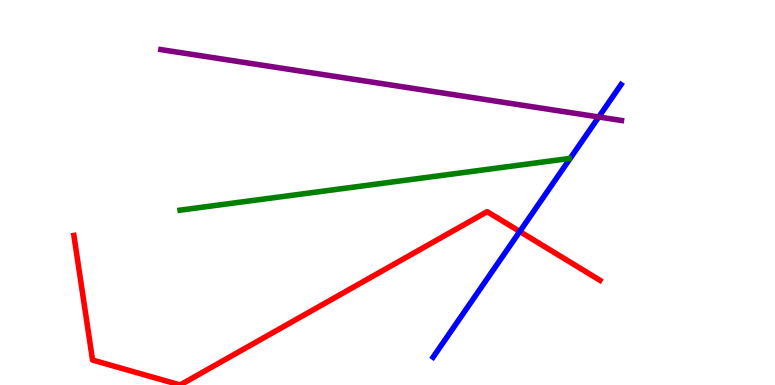[{'lines': ['blue', 'red'], 'intersections': [{'x': 6.71, 'y': 3.99}]}, {'lines': ['green', 'red'], 'intersections': []}, {'lines': ['purple', 'red'], 'intersections': []}, {'lines': ['blue', 'green'], 'intersections': []}, {'lines': ['blue', 'purple'], 'intersections': [{'x': 7.73, 'y': 6.96}]}, {'lines': ['green', 'purple'], 'intersections': []}]